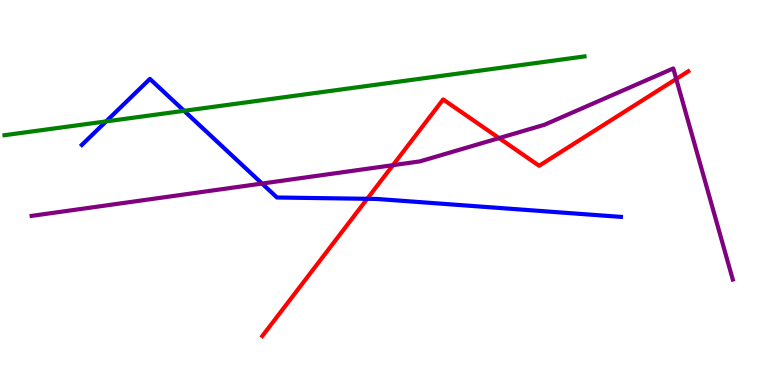[{'lines': ['blue', 'red'], 'intersections': [{'x': 4.74, 'y': 4.84}]}, {'lines': ['green', 'red'], 'intersections': []}, {'lines': ['purple', 'red'], 'intersections': [{'x': 5.07, 'y': 5.71}, {'x': 6.44, 'y': 6.41}, {'x': 8.73, 'y': 7.95}]}, {'lines': ['blue', 'green'], 'intersections': [{'x': 1.37, 'y': 6.85}, {'x': 2.38, 'y': 7.12}]}, {'lines': ['blue', 'purple'], 'intersections': [{'x': 3.38, 'y': 5.23}]}, {'lines': ['green', 'purple'], 'intersections': []}]